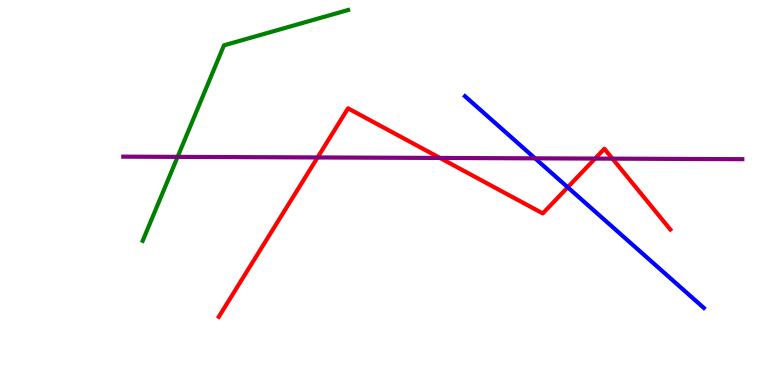[{'lines': ['blue', 'red'], 'intersections': [{'x': 7.33, 'y': 5.14}]}, {'lines': ['green', 'red'], 'intersections': []}, {'lines': ['purple', 'red'], 'intersections': [{'x': 4.1, 'y': 5.91}, {'x': 5.68, 'y': 5.9}, {'x': 7.68, 'y': 5.88}, {'x': 7.9, 'y': 5.88}]}, {'lines': ['blue', 'green'], 'intersections': []}, {'lines': ['blue', 'purple'], 'intersections': [{'x': 6.9, 'y': 5.89}]}, {'lines': ['green', 'purple'], 'intersections': [{'x': 2.29, 'y': 5.93}]}]